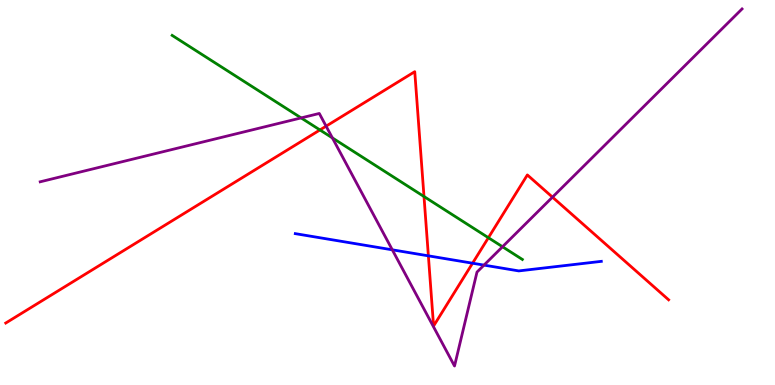[{'lines': ['blue', 'red'], 'intersections': [{'x': 5.53, 'y': 3.35}, {'x': 6.1, 'y': 3.16}]}, {'lines': ['green', 'red'], 'intersections': [{'x': 4.13, 'y': 6.62}, {'x': 5.47, 'y': 4.9}, {'x': 6.3, 'y': 3.83}]}, {'lines': ['purple', 'red'], 'intersections': [{'x': 4.21, 'y': 6.72}, {'x': 7.13, 'y': 4.88}]}, {'lines': ['blue', 'green'], 'intersections': []}, {'lines': ['blue', 'purple'], 'intersections': [{'x': 5.06, 'y': 3.51}, {'x': 6.25, 'y': 3.11}]}, {'lines': ['green', 'purple'], 'intersections': [{'x': 3.89, 'y': 6.94}, {'x': 4.29, 'y': 6.42}, {'x': 6.48, 'y': 3.59}]}]